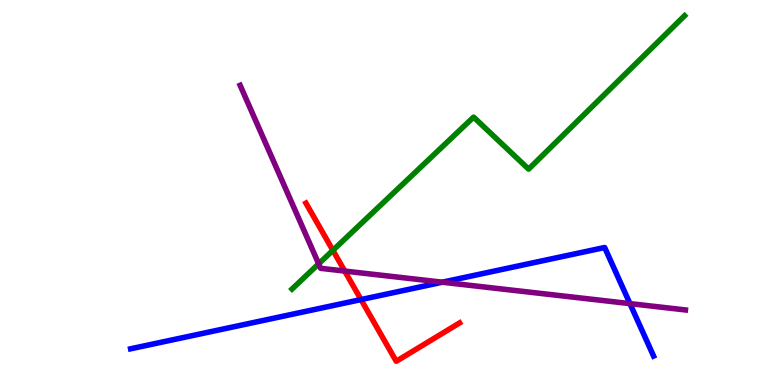[{'lines': ['blue', 'red'], 'intersections': [{'x': 4.66, 'y': 2.22}]}, {'lines': ['green', 'red'], 'intersections': [{'x': 4.3, 'y': 3.5}]}, {'lines': ['purple', 'red'], 'intersections': [{'x': 4.45, 'y': 2.96}]}, {'lines': ['blue', 'green'], 'intersections': []}, {'lines': ['blue', 'purple'], 'intersections': [{'x': 5.71, 'y': 2.67}, {'x': 8.13, 'y': 2.11}]}, {'lines': ['green', 'purple'], 'intersections': [{'x': 4.11, 'y': 3.15}]}]